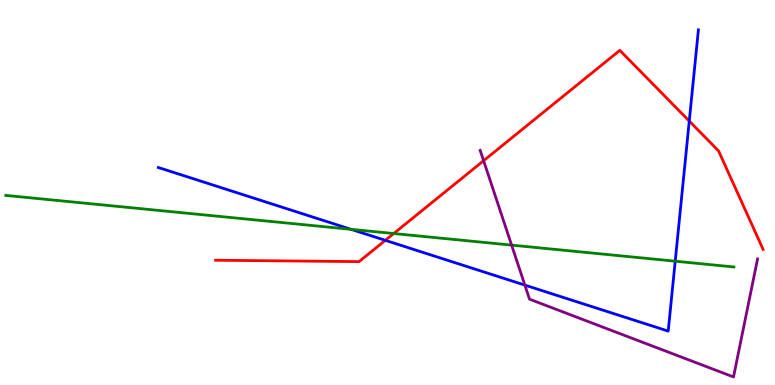[{'lines': ['blue', 'red'], 'intersections': [{'x': 4.97, 'y': 3.76}, {'x': 8.89, 'y': 6.86}]}, {'lines': ['green', 'red'], 'intersections': [{'x': 5.08, 'y': 3.93}]}, {'lines': ['purple', 'red'], 'intersections': [{'x': 6.24, 'y': 5.83}]}, {'lines': ['blue', 'green'], 'intersections': [{'x': 4.53, 'y': 4.04}, {'x': 8.71, 'y': 3.22}]}, {'lines': ['blue', 'purple'], 'intersections': [{'x': 6.77, 'y': 2.59}]}, {'lines': ['green', 'purple'], 'intersections': [{'x': 6.6, 'y': 3.63}]}]